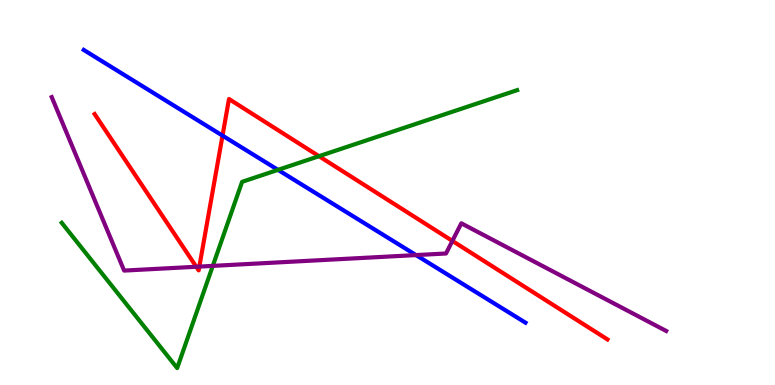[{'lines': ['blue', 'red'], 'intersections': [{'x': 2.87, 'y': 6.48}]}, {'lines': ['green', 'red'], 'intersections': [{'x': 4.12, 'y': 5.94}]}, {'lines': ['purple', 'red'], 'intersections': [{'x': 2.53, 'y': 3.07}, {'x': 2.57, 'y': 3.08}, {'x': 5.84, 'y': 3.74}]}, {'lines': ['blue', 'green'], 'intersections': [{'x': 3.59, 'y': 5.59}]}, {'lines': ['blue', 'purple'], 'intersections': [{'x': 5.37, 'y': 3.37}]}, {'lines': ['green', 'purple'], 'intersections': [{'x': 2.75, 'y': 3.09}]}]